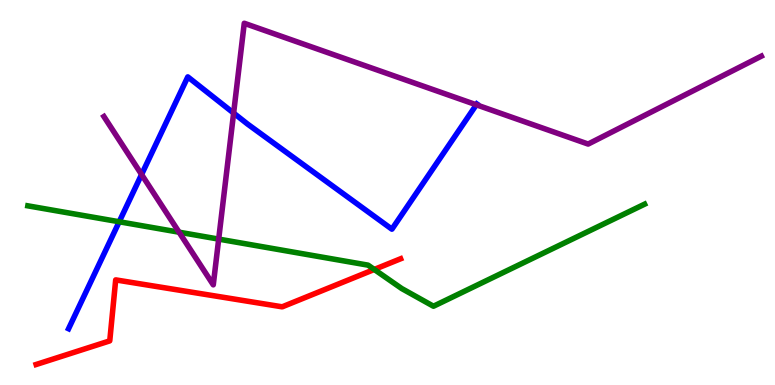[{'lines': ['blue', 'red'], 'intersections': []}, {'lines': ['green', 'red'], 'intersections': [{'x': 4.83, 'y': 3.0}]}, {'lines': ['purple', 'red'], 'intersections': []}, {'lines': ['blue', 'green'], 'intersections': [{'x': 1.54, 'y': 4.24}]}, {'lines': ['blue', 'purple'], 'intersections': [{'x': 1.83, 'y': 5.47}, {'x': 3.01, 'y': 7.06}, {'x': 6.15, 'y': 7.28}]}, {'lines': ['green', 'purple'], 'intersections': [{'x': 2.31, 'y': 3.97}, {'x': 2.82, 'y': 3.79}]}]